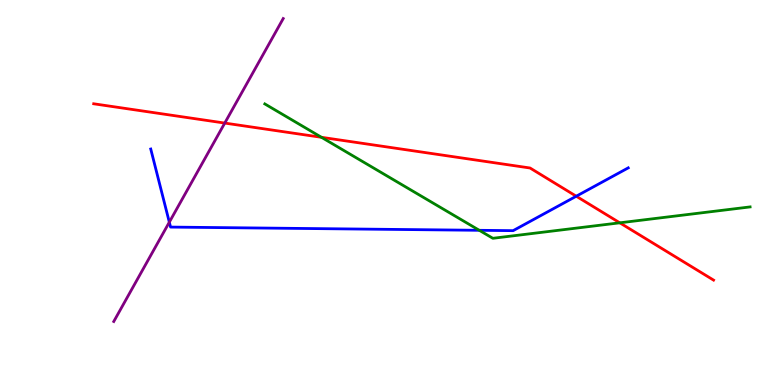[{'lines': ['blue', 'red'], 'intersections': [{'x': 7.44, 'y': 4.9}]}, {'lines': ['green', 'red'], 'intersections': [{'x': 4.15, 'y': 6.43}, {'x': 8.0, 'y': 4.21}]}, {'lines': ['purple', 'red'], 'intersections': [{'x': 2.9, 'y': 6.8}]}, {'lines': ['blue', 'green'], 'intersections': [{'x': 6.18, 'y': 4.02}]}, {'lines': ['blue', 'purple'], 'intersections': [{'x': 2.18, 'y': 4.23}]}, {'lines': ['green', 'purple'], 'intersections': []}]